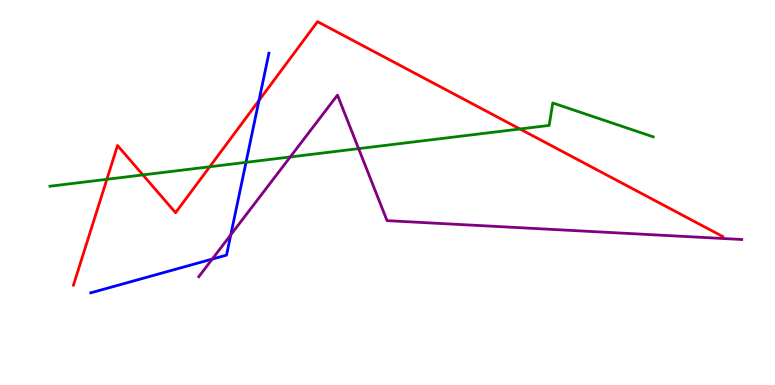[{'lines': ['blue', 'red'], 'intersections': [{'x': 3.34, 'y': 7.39}]}, {'lines': ['green', 'red'], 'intersections': [{'x': 1.38, 'y': 5.34}, {'x': 1.84, 'y': 5.46}, {'x': 2.71, 'y': 5.67}, {'x': 6.71, 'y': 6.65}]}, {'lines': ['purple', 'red'], 'intersections': []}, {'lines': ['blue', 'green'], 'intersections': [{'x': 3.17, 'y': 5.78}]}, {'lines': ['blue', 'purple'], 'intersections': [{'x': 2.74, 'y': 3.27}, {'x': 2.98, 'y': 3.9}]}, {'lines': ['green', 'purple'], 'intersections': [{'x': 3.75, 'y': 5.92}, {'x': 4.63, 'y': 6.14}]}]